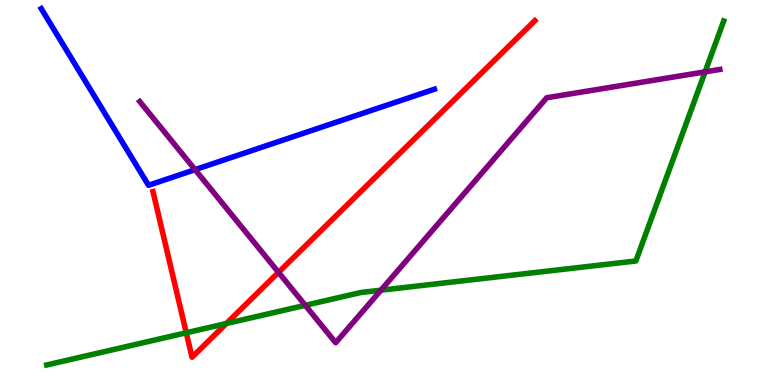[{'lines': ['blue', 'red'], 'intersections': []}, {'lines': ['green', 'red'], 'intersections': [{'x': 2.4, 'y': 1.36}, {'x': 2.92, 'y': 1.6}]}, {'lines': ['purple', 'red'], 'intersections': [{'x': 3.59, 'y': 2.93}]}, {'lines': ['blue', 'green'], 'intersections': []}, {'lines': ['blue', 'purple'], 'intersections': [{'x': 2.52, 'y': 5.59}]}, {'lines': ['green', 'purple'], 'intersections': [{'x': 3.94, 'y': 2.07}, {'x': 4.92, 'y': 2.46}, {'x': 9.1, 'y': 8.13}]}]